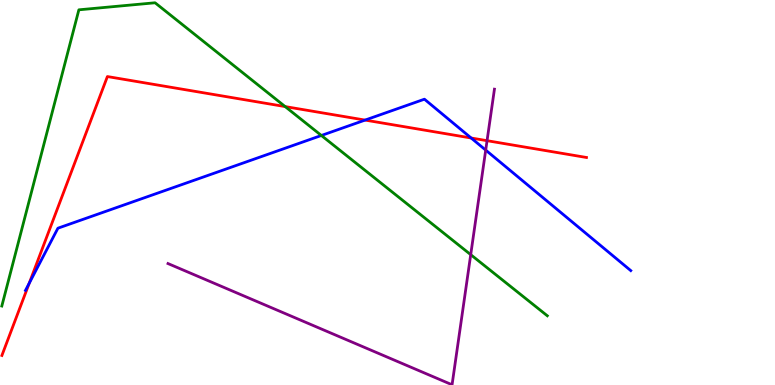[{'lines': ['blue', 'red'], 'intersections': [{'x': 0.377, 'y': 2.64}, {'x': 4.71, 'y': 6.88}, {'x': 6.08, 'y': 6.42}]}, {'lines': ['green', 'red'], 'intersections': [{'x': 3.68, 'y': 7.23}]}, {'lines': ['purple', 'red'], 'intersections': [{'x': 6.28, 'y': 6.35}]}, {'lines': ['blue', 'green'], 'intersections': [{'x': 4.15, 'y': 6.48}]}, {'lines': ['blue', 'purple'], 'intersections': [{'x': 6.27, 'y': 6.1}]}, {'lines': ['green', 'purple'], 'intersections': [{'x': 6.07, 'y': 3.39}]}]